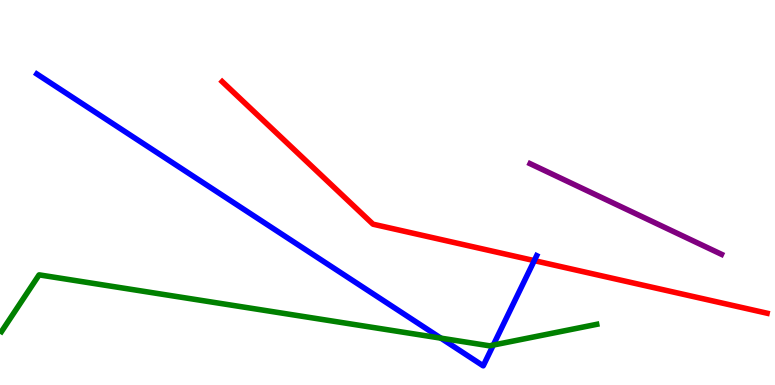[{'lines': ['blue', 'red'], 'intersections': [{'x': 6.89, 'y': 3.23}]}, {'lines': ['green', 'red'], 'intersections': []}, {'lines': ['purple', 'red'], 'intersections': []}, {'lines': ['blue', 'green'], 'intersections': [{'x': 5.69, 'y': 1.22}, {'x': 6.37, 'y': 1.04}]}, {'lines': ['blue', 'purple'], 'intersections': []}, {'lines': ['green', 'purple'], 'intersections': []}]